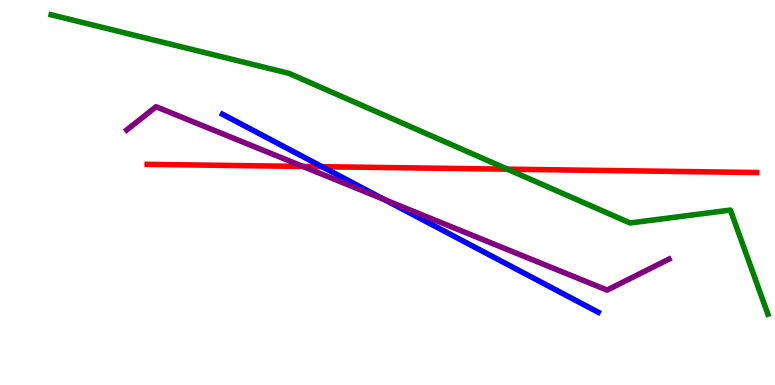[{'lines': ['blue', 'red'], 'intersections': [{'x': 4.16, 'y': 5.67}]}, {'lines': ['green', 'red'], 'intersections': [{'x': 6.55, 'y': 5.61}]}, {'lines': ['purple', 'red'], 'intersections': [{'x': 3.91, 'y': 5.68}]}, {'lines': ['blue', 'green'], 'intersections': []}, {'lines': ['blue', 'purple'], 'intersections': [{'x': 4.96, 'y': 4.82}]}, {'lines': ['green', 'purple'], 'intersections': []}]